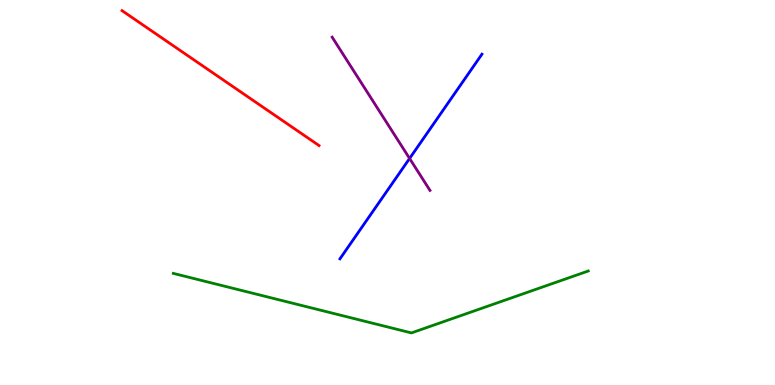[{'lines': ['blue', 'red'], 'intersections': []}, {'lines': ['green', 'red'], 'intersections': []}, {'lines': ['purple', 'red'], 'intersections': []}, {'lines': ['blue', 'green'], 'intersections': []}, {'lines': ['blue', 'purple'], 'intersections': [{'x': 5.29, 'y': 5.88}]}, {'lines': ['green', 'purple'], 'intersections': []}]